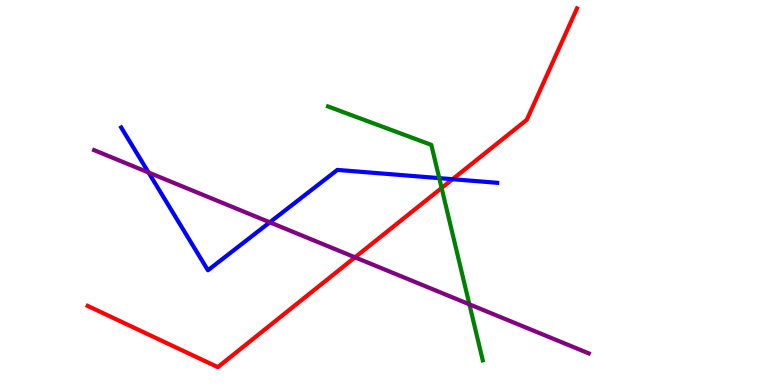[{'lines': ['blue', 'red'], 'intersections': [{'x': 5.84, 'y': 5.35}]}, {'lines': ['green', 'red'], 'intersections': [{'x': 5.7, 'y': 5.12}]}, {'lines': ['purple', 'red'], 'intersections': [{'x': 4.58, 'y': 3.32}]}, {'lines': ['blue', 'green'], 'intersections': [{'x': 5.67, 'y': 5.37}]}, {'lines': ['blue', 'purple'], 'intersections': [{'x': 1.92, 'y': 5.52}, {'x': 3.48, 'y': 4.23}]}, {'lines': ['green', 'purple'], 'intersections': [{'x': 6.06, 'y': 2.1}]}]